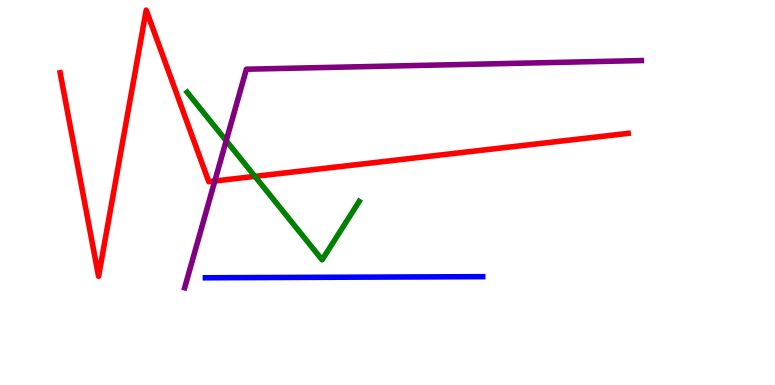[{'lines': ['blue', 'red'], 'intersections': []}, {'lines': ['green', 'red'], 'intersections': [{'x': 3.29, 'y': 5.42}]}, {'lines': ['purple', 'red'], 'intersections': [{'x': 2.77, 'y': 5.3}]}, {'lines': ['blue', 'green'], 'intersections': []}, {'lines': ['blue', 'purple'], 'intersections': []}, {'lines': ['green', 'purple'], 'intersections': [{'x': 2.92, 'y': 6.35}]}]